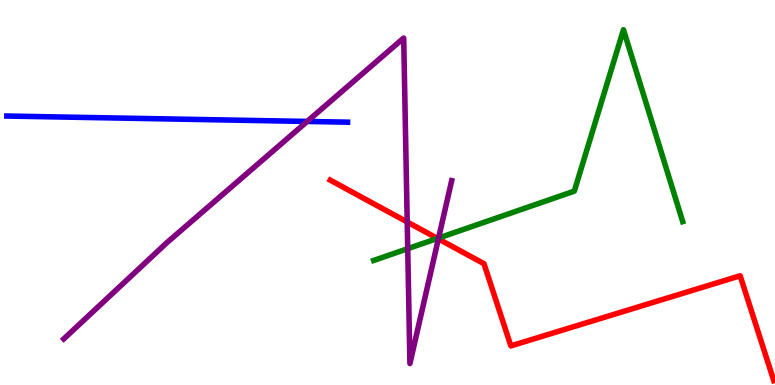[{'lines': ['blue', 'red'], 'intersections': []}, {'lines': ['green', 'red'], 'intersections': [{'x': 5.64, 'y': 3.81}]}, {'lines': ['purple', 'red'], 'intersections': [{'x': 5.25, 'y': 4.23}, {'x': 5.66, 'y': 3.79}]}, {'lines': ['blue', 'green'], 'intersections': []}, {'lines': ['blue', 'purple'], 'intersections': [{'x': 3.96, 'y': 6.85}]}, {'lines': ['green', 'purple'], 'intersections': [{'x': 5.26, 'y': 3.54}, {'x': 5.66, 'y': 3.82}]}]